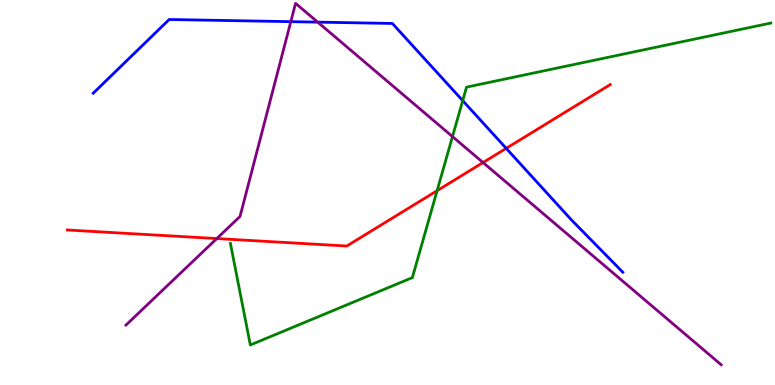[{'lines': ['blue', 'red'], 'intersections': [{'x': 6.53, 'y': 6.15}]}, {'lines': ['green', 'red'], 'intersections': [{'x': 5.64, 'y': 5.05}]}, {'lines': ['purple', 'red'], 'intersections': [{'x': 2.8, 'y': 3.8}, {'x': 6.23, 'y': 5.78}]}, {'lines': ['blue', 'green'], 'intersections': [{'x': 5.97, 'y': 7.39}]}, {'lines': ['blue', 'purple'], 'intersections': [{'x': 3.75, 'y': 9.44}, {'x': 4.1, 'y': 9.43}]}, {'lines': ['green', 'purple'], 'intersections': [{'x': 5.84, 'y': 6.45}]}]